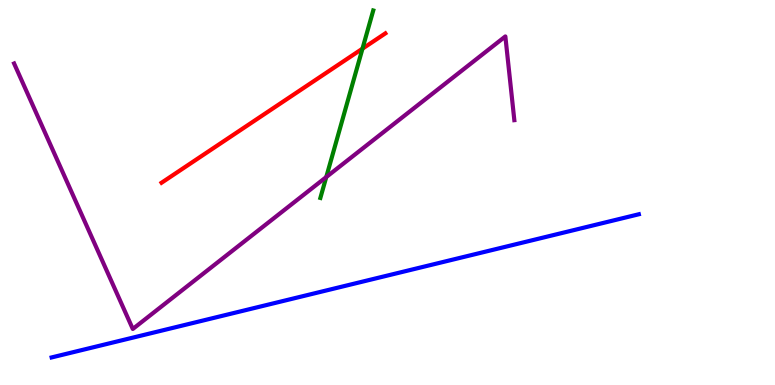[{'lines': ['blue', 'red'], 'intersections': []}, {'lines': ['green', 'red'], 'intersections': [{'x': 4.68, 'y': 8.74}]}, {'lines': ['purple', 'red'], 'intersections': []}, {'lines': ['blue', 'green'], 'intersections': []}, {'lines': ['blue', 'purple'], 'intersections': []}, {'lines': ['green', 'purple'], 'intersections': [{'x': 4.21, 'y': 5.4}]}]